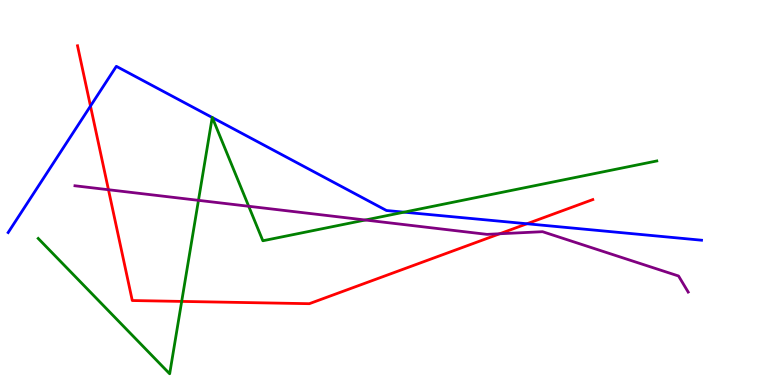[{'lines': ['blue', 'red'], 'intersections': [{'x': 1.17, 'y': 7.25}, {'x': 6.8, 'y': 4.19}]}, {'lines': ['green', 'red'], 'intersections': [{'x': 2.34, 'y': 2.17}]}, {'lines': ['purple', 'red'], 'intersections': [{'x': 1.4, 'y': 5.07}, {'x': 6.45, 'y': 3.93}]}, {'lines': ['blue', 'green'], 'intersections': [{'x': 2.74, 'y': 6.95}, {'x': 2.74, 'y': 6.95}, {'x': 5.21, 'y': 4.49}]}, {'lines': ['blue', 'purple'], 'intersections': []}, {'lines': ['green', 'purple'], 'intersections': [{'x': 2.56, 'y': 4.8}, {'x': 3.21, 'y': 4.64}, {'x': 4.71, 'y': 4.29}]}]